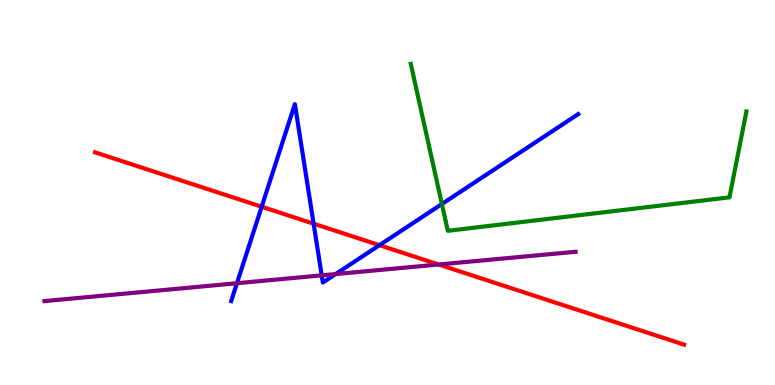[{'lines': ['blue', 'red'], 'intersections': [{'x': 3.38, 'y': 4.63}, {'x': 4.05, 'y': 4.19}, {'x': 4.9, 'y': 3.63}]}, {'lines': ['green', 'red'], 'intersections': []}, {'lines': ['purple', 'red'], 'intersections': [{'x': 5.66, 'y': 3.13}]}, {'lines': ['blue', 'green'], 'intersections': [{'x': 5.7, 'y': 4.7}]}, {'lines': ['blue', 'purple'], 'intersections': [{'x': 3.06, 'y': 2.64}, {'x': 4.15, 'y': 2.85}, {'x': 4.33, 'y': 2.88}]}, {'lines': ['green', 'purple'], 'intersections': []}]